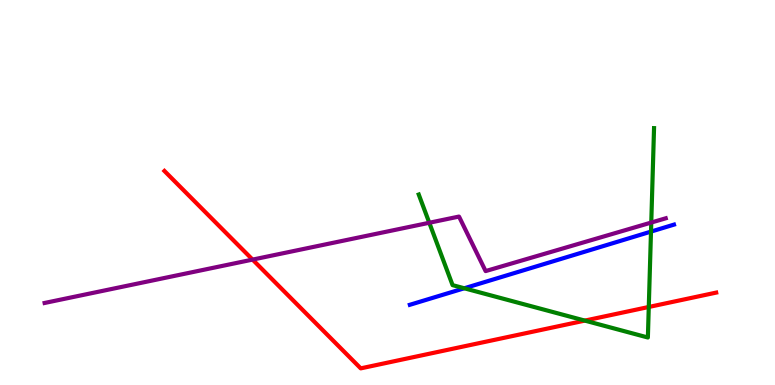[{'lines': ['blue', 'red'], 'intersections': []}, {'lines': ['green', 'red'], 'intersections': [{'x': 7.55, 'y': 1.67}, {'x': 8.37, 'y': 2.03}]}, {'lines': ['purple', 'red'], 'intersections': [{'x': 3.26, 'y': 3.26}]}, {'lines': ['blue', 'green'], 'intersections': [{'x': 5.99, 'y': 2.51}, {'x': 8.4, 'y': 3.98}]}, {'lines': ['blue', 'purple'], 'intersections': []}, {'lines': ['green', 'purple'], 'intersections': [{'x': 5.54, 'y': 4.21}, {'x': 8.4, 'y': 4.22}]}]